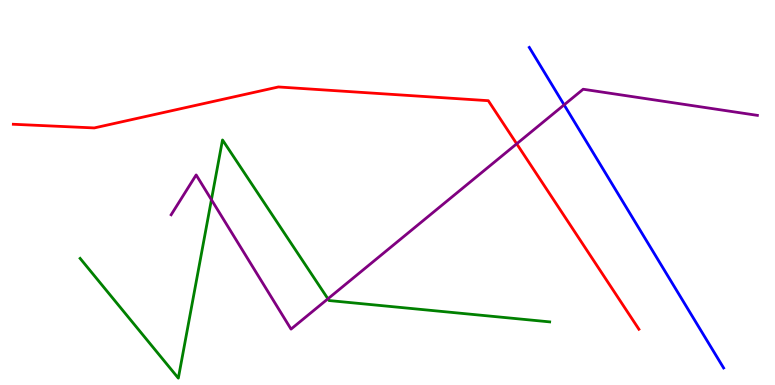[{'lines': ['blue', 'red'], 'intersections': []}, {'lines': ['green', 'red'], 'intersections': []}, {'lines': ['purple', 'red'], 'intersections': [{'x': 6.67, 'y': 6.26}]}, {'lines': ['blue', 'green'], 'intersections': []}, {'lines': ['blue', 'purple'], 'intersections': [{'x': 7.28, 'y': 7.28}]}, {'lines': ['green', 'purple'], 'intersections': [{'x': 2.73, 'y': 4.81}, {'x': 4.23, 'y': 2.24}]}]